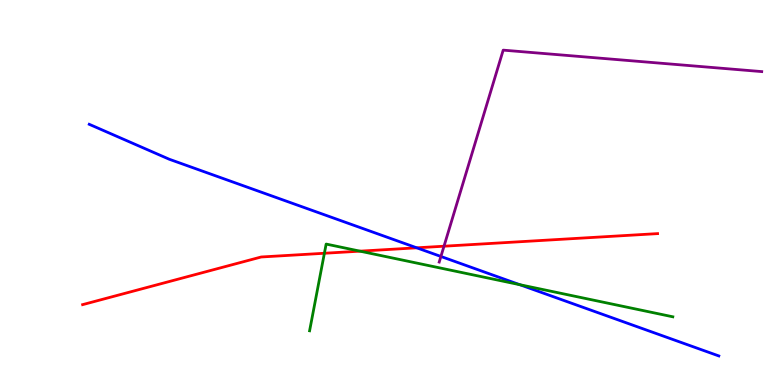[{'lines': ['blue', 'red'], 'intersections': [{'x': 5.38, 'y': 3.56}]}, {'lines': ['green', 'red'], 'intersections': [{'x': 4.19, 'y': 3.42}, {'x': 4.64, 'y': 3.48}]}, {'lines': ['purple', 'red'], 'intersections': [{'x': 5.73, 'y': 3.6}]}, {'lines': ['blue', 'green'], 'intersections': [{'x': 6.71, 'y': 2.61}]}, {'lines': ['blue', 'purple'], 'intersections': [{'x': 5.69, 'y': 3.34}]}, {'lines': ['green', 'purple'], 'intersections': []}]